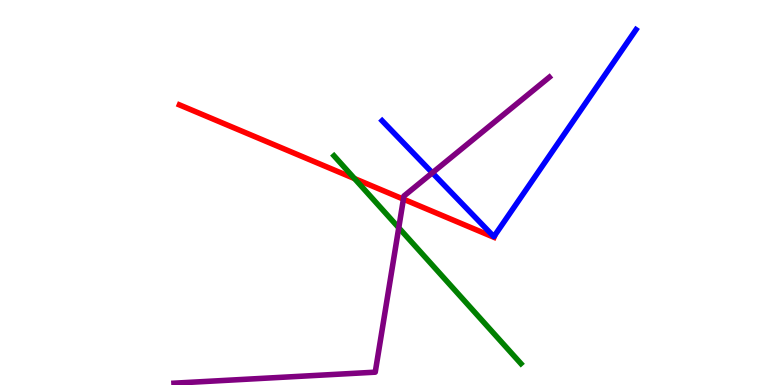[{'lines': ['blue', 'red'], 'intersections': []}, {'lines': ['green', 'red'], 'intersections': [{'x': 4.57, 'y': 5.36}]}, {'lines': ['purple', 'red'], 'intersections': [{'x': 5.21, 'y': 4.83}]}, {'lines': ['blue', 'green'], 'intersections': []}, {'lines': ['blue', 'purple'], 'intersections': [{'x': 5.58, 'y': 5.51}]}, {'lines': ['green', 'purple'], 'intersections': [{'x': 5.15, 'y': 4.08}]}]